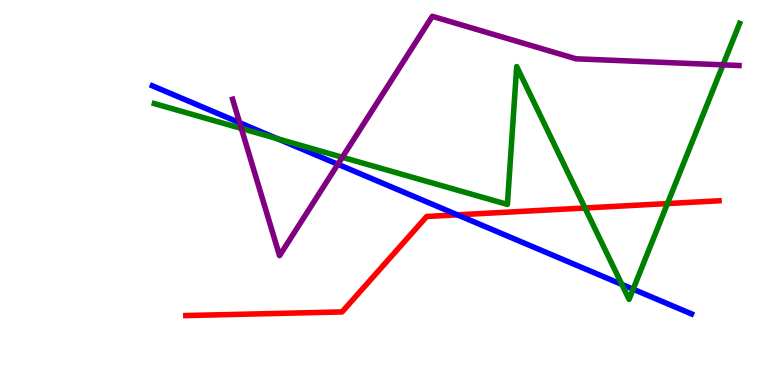[{'lines': ['blue', 'red'], 'intersections': [{'x': 5.9, 'y': 4.42}]}, {'lines': ['green', 'red'], 'intersections': [{'x': 7.55, 'y': 4.6}, {'x': 8.61, 'y': 4.71}]}, {'lines': ['purple', 'red'], 'intersections': []}, {'lines': ['blue', 'green'], 'intersections': [{'x': 3.58, 'y': 6.4}, {'x': 8.02, 'y': 2.61}, {'x': 8.17, 'y': 2.49}]}, {'lines': ['blue', 'purple'], 'intersections': [{'x': 3.09, 'y': 6.81}, {'x': 4.36, 'y': 5.73}]}, {'lines': ['green', 'purple'], 'intersections': [{'x': 3.11, 'y': 6.66}, {'x': 4.42, 'y': 5.92}, {'x': 9.33, 'y': 8.32}]}]